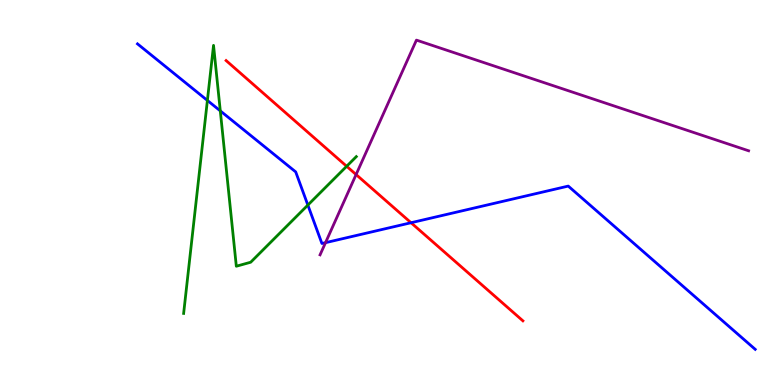[{'lines': ['blue', 'red'], 'intersections': [{'x': 5.3, 'y': 4.21}]}, {'lines': ['green', 'red'], 'intersections': [{'x': 4.47, 'y': 5.68}]}, {'lines': ['purple', 'red'], 'intersections': [{'x': 4.59, 'y': 5.47}]}, {'lines': ['blue', 'green'], 'intersections': [{'x': 2.68, 'y': 7.39}, {'x': 2.84, 'y': 7.12}, {'x': 3.97, 'y': 4.67}]}, {'lines': ['blue', 'purple'], 'intersections': [{'x': 4.2, 'y': 3.7}]}, {'lines': ['green', 'purple'], 'intersections': []}]